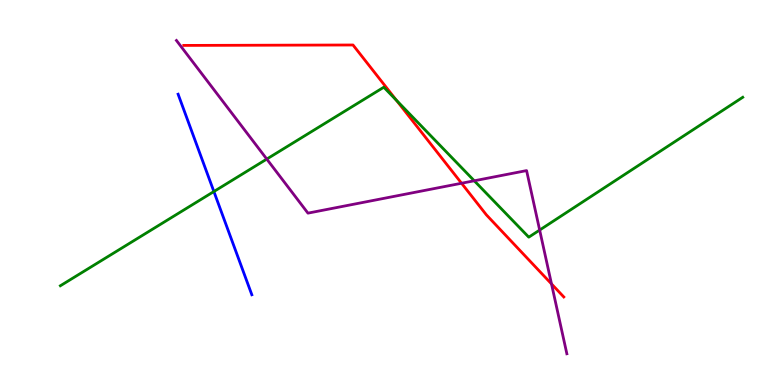[{'lines': ['blue', 'red'], 'intersections': []}, {'lines': ['green', 'red'], 'intersections': [{'x': 5.11, 'y': 7.4}]}, {'lines': ['purple', 'red'], 'intersections': [{'x': 5.96, 'y': 5.24}, {'x': 7.12, 'y': 2.63}]}, {'lines': ['blue', 'green'], 'intersections': [{'x': 2.76, 'y': 5.03}]}, {'lines': ['blue', 'purple'], 'intersections': []}, {'lines': ['green', 'purple'], 'intersections': [{'x': 3.44, 'y': 5.87}, {'x': 6.12, 'y': 5.3}, {'x': 6.96, 'y': 4.02}]}]